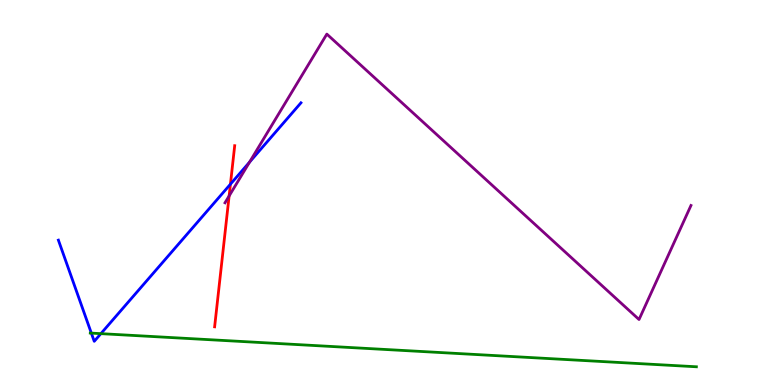[{'lines': ['blue', 'red'], 'intersections': [{'x': 2.97, 'y': 5.22}]}, {'lines': ['green', 'red'], 'intersections': []}, {'lines': ['purple', 'red'], 'intersections': [{'x': 2.96, 'y': 4.91}]}, {'lines': ['blue', 'green'], 'intersections': [{'x': 1.18, 'y': 1.35}, {'x': 1.3, 'y': 1.33}]}, {'lines': ['blue', 'purple'], 'intersections': [{'x': 3.22, 'y': 5.79}]}, {'lines': ['green', 'purple'], 'intersections': []}]